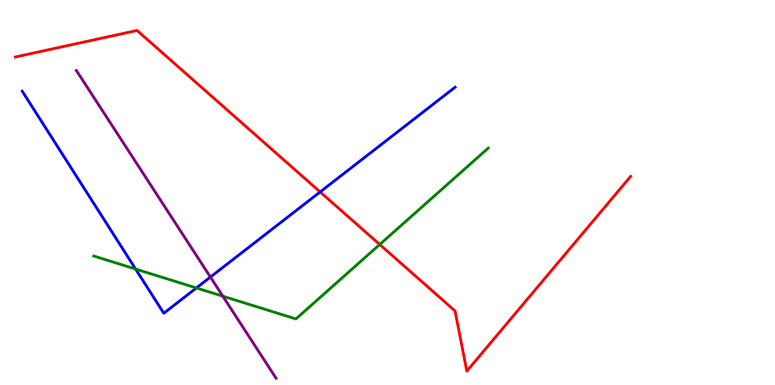[{'lines': ['blue', 'red'], 'intersections': [{'x': 4.13, 'y': 5.01}]}, {'lines': ['green', 'red'], 'intersections': [{'x': 4.9, 'y': 3.65}]}, {'lines': ['purple', 'red'], 'intersections': []}, {'lines': ['blue', 'green'], 'intersections': [{'x': 1.75, 'y': 3.01}, {'x': 2.53, 'y': 2.52}]}, {'lines': ['blue', 'purple'], 'intersections': [{'x': 2.71, 'y': 2.8}]}, {'lines': ['green', 'purple'], 'intersections': [{'x': 2.88, 'y': 2.31}]}]